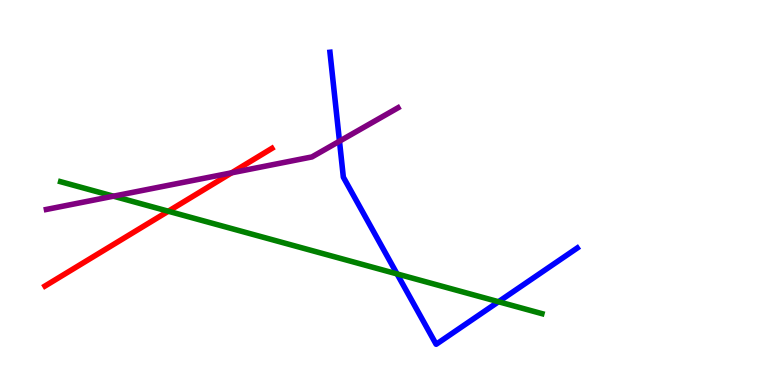[{'lines': ['blue', 'red'], 'intersections': []}, {'lines': ['green', 'red'], 'intersections': [{'x': 2.17, 'y': 4.51}]}, {'lines': ['purple', 'red'], 'intersections': [{'x': 2.99, 'y': 5.51}]}, {'lines': ['blue', 'green'], 'intersections': [{'x': 5.12, 'y': 2.89}, {'x': 6.43, 'y': 2.16}]}, {'lines': ['blue', 'purple'], 'intersections': [{'x': 4.38, 'y': 6.33}]}, {'lines': ['green', 'purple'], 'intersections': [{'x': 1.46, 'y': 4.9}]}]